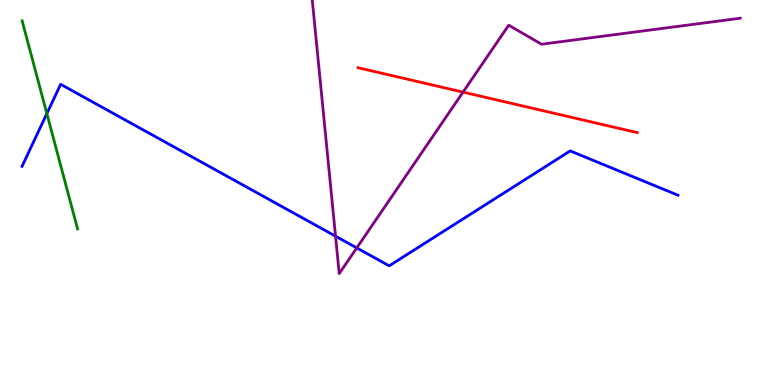[{'lines': ['blue', 'red'], 'intersections': []}, {'lines': ['green', 'red'], 'intersections': []}, {'lines': ['purple', 'red'], 'intersections': [{'x': 5.97, 'y': 7.61}]}, {'lines': ['blue', 'green'], 'intersections': [{'x': 0.605, 'y': 7.05}]}, {'lines': ['blue', 'purple'], 'intersections': [{'x': 4.33, 'y': 3.87}, {'x': 4.6, 'y': 3.56}]}, {'lines': ['green', 'purple'], 'intersections': []}]